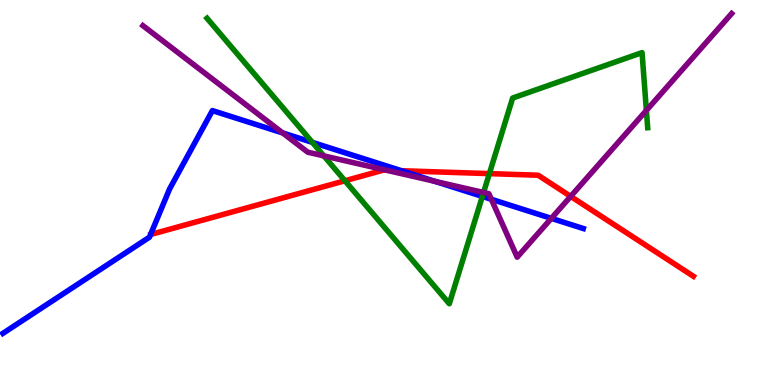[{'lines': ['blue', 'red'], 'intersections': [{'x': 5.18, 'y': 5.57}]}, {'lines': ['green', 'red'], 'intersections': [{'x': 4.45, 'y': 5.31}, {'x': 6.31, 'y': 5.49}]}, {'lines': ['purple', 'red'], 'intersections': [{'x': 4.99, 'y': 5.58}, {'x': 7.36, 'y': 4.9}]}, {'lines': ['blue', 'green'], 'intersections': [{'x': 4.03, 'y': 6.3}, {'x': 6.22, 'y': 4.9}]}, {'lines': ['blue', 'purple'], 'intersections': [{'x': 3.65, 'y': 6.55}, {'x': 5.61, 'y': 5.29}, {'x': 6.34, 'y': 4.82}, {'x': 7.11, 'y': 4.33}]}, {'lines': ['green', 'purple'], 'intersections': [{'x': 4.18, 'y': 5.95}, {'x': 6.24, 'y': 5.0}, {'x': 8.34, 'y': 7.13}]}]